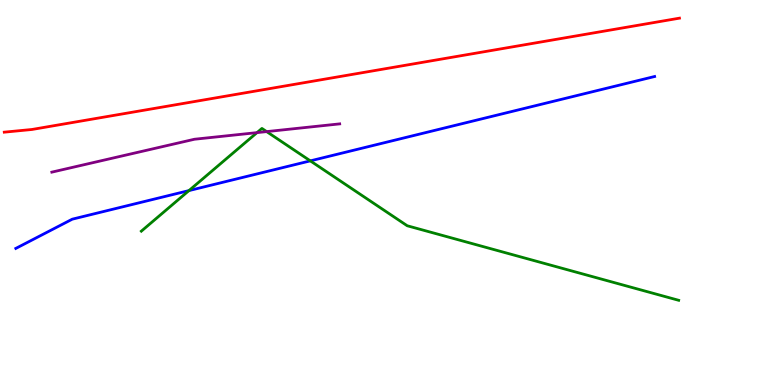[{'lines': ['blue', 'red'], 'intersections': []}, {'lines': ['green', 'red'], 'intersections': []}, {'lines': ['purple', 'red'], 'intersections': []}, {'lines': ['blue', 'green'], 'intersections': [{'x': 2.44, 'y': 5.05}, {'x': 4.0, 'y': 5.82}]}, {'lines': ['blue', 'purple'], 'intersections': []}, {'lines': ['green', 'purple'], 'intersections': [{'x': 3.32, 'y': 6.56}, {'x': 3.44, 'y': 6.58}]}]